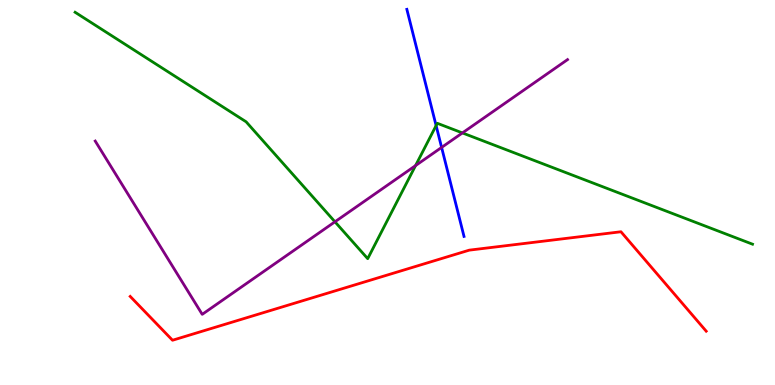[{'lines': ['blue', 'red'], 'intersections': []}, {'lines': ['green', 'red'], 'intersections': []}, {'lines': ['purple', 'red'], 'intersections': []}, {'lines': ['blue', 'green'], 'intersections': [{'x': 5.63, 'y': 6.74}]}, {'lines': ['blue', 'purple'], 'intersections': [{'x': 5.7, 'y': 6.17}]}, {'lines': ['green', 'purple'], 'intersections': [{'x': 4.32, 'y': 4.24}, {'x': 5.36, 'y': 5.7}, {'x': 5.97, 'y': 6.55}]}]